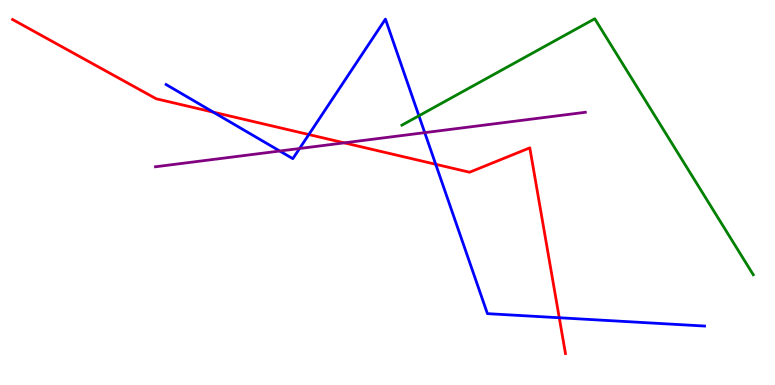[{'lines': ['blue', 'red'], 'intersections': [{'x': 2.75, 'y': 7.09}, {'x': 3.98, 'y': 6.51}, {'x': 5.62, 'y': 5.73}, {'x': 7.22, 'y': 1.75}]}, {'lines': ['green', 'red'], 'intersections': []}, {'lines': ['purple', 'red'], 'intersections': [{'x': 4.44, 'y': 6.29}]}, {'lines': ['blue', 'green'], 'intersections': [{'x': 5.41, 'y': 6.99}]}, {'lines': ['blue', 'purple'], 'intersections': [{'x': 3.61, 'y': 6.08}, {'x': 3.87, 'y': 6.14}, {'x': 5.48, 'y': 6.55}]}, {'lines': ['green', 'purple'], 'intersections': []}]